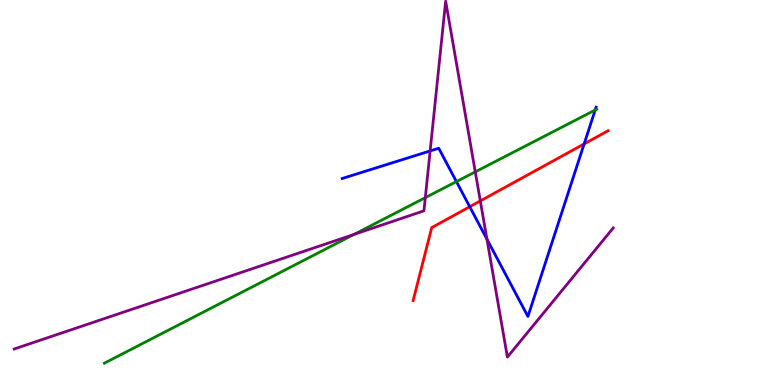[{'lines': ['blue', 'red'], 'intersections': [{'x': 6.06, 'y': 4.63}, {'x': 7.54, 'y': 6.26}]}, {'lines': ['green', 'red'], 'intersections': []}, {'lines': ['purple', 'red'], 'intersections': [{'x': 6.2, 'y': 4.78}]}, {'lines': ['blue', 'green'], 'intersections': [{'x': 5.89, 'y': 5.28}, {'x': 7.68, 'y': 7.14}]}, {'lines': ['blue', 'purple'], 'intersections': [{'x': 5.55, 'y': 6.08}, {'x': 6.28, 'y': 3.79}]}, {'lines': ['green', 'purple'], 'intersections': [{'x': 4.57, 'y': 3.91}, {'x': 5.49, 'y': 4.87}, {'x': 6.13, 'y': 5.54}]}]